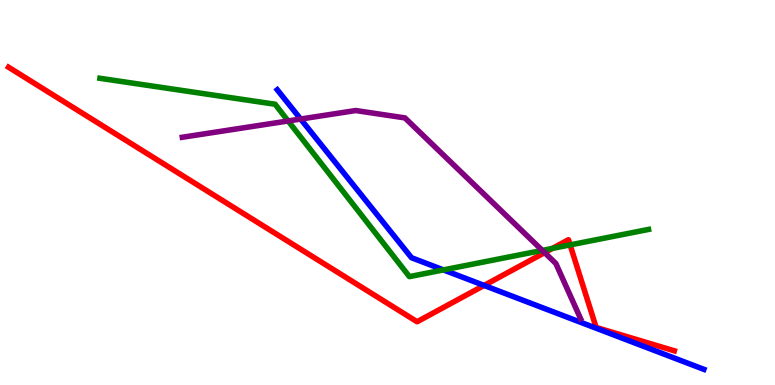[{'lines': ['blue', 'red'], 'intersections': [{'x': 6.25, 'y': 2.59}]}, {'lines': ['green', 'red'], 'intersections': [{'x': 7.13, 'y': 3.55}, {'x': 7.36, 'y': 3.64}]}, {'lines': ['purple', 'red'], 'intersections': [{'x': 7.03, 'y': 3.44}]}, {'lines': ['blue', 'green'], 'intersections': [{'x': 5.72, 'y': 2.99}]}, {'lines': ['blue', 'purple'], 'intersections': [{'x': 3.88, 'y': 6.91}]}, {'lines': ['green', 'purple'], 'intersections': [{'x': 3.72, 'y': 6.86}, {'x': 7.0, 'y': 3.5}]}]